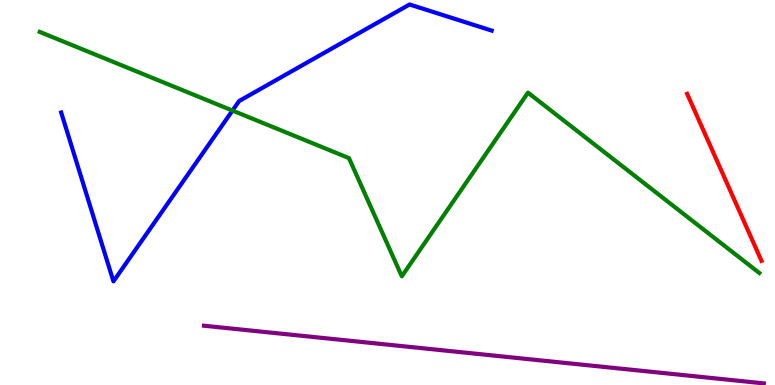[{'lines': ['blue', 'red'], 'intersections': []}, {'lines': ['green', 'red'], 'intersections': []}, {'lines': ['purple', 'red'], 'intersections': []}, {'lines': ['blue', 'green'], 'intersections': [{'x': 3.0, 'y': 7.13}]}, {'lines': ['blue', 'purple'], 'intersections': []}, {'lines': ['green', 'purple'], 'intersections': []}]